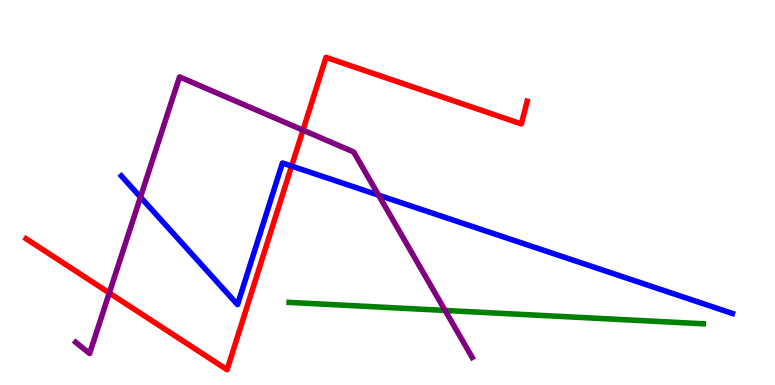[{'lines': ['blue', 'red'], 'intersections': [{'x': 3.76, 'y': 5.69}]}, {'lines': ['green', 'red'], 'intersections': []}, {'lines': ['purple', 'red'], 'intersections': [{'x': 1.41, 'y': 2.39}, {'x': 3.91, 'y': 6.62}]}, {'lines': ['blue', 'green'], 'intersections': []}, {'lines': ['blue', 'purple'], 'intersections': [{'x': 1.81, 'y': 4.88}, {'x': 4.88, 'y': 4.93}]}, {'lines': ['green', 'purple'], 'intersections': [{'x': 5.74, 'y': 1.94}]}]